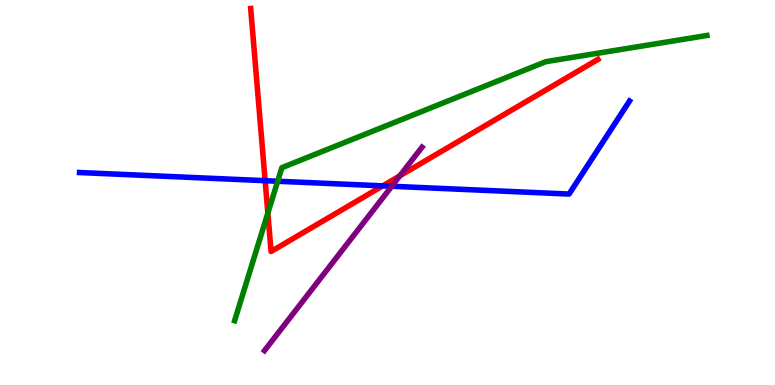[{'lines': ['blue', 'red'], 'intersections': [{'x': 3.42, 'y': 5.31}, {'x': 4.94, 'y': 5.17}]}, {'lines': ['green', 'red'], 'intersections': [{'x': 3.46, 'y': 4.46}]}, {'lines': ['purple', 'red'], 'intersections': [{'x': 5.16, 'y': 5.43}]}, {'lines': ['blue', 'green'], 'intersections': [{'x': 3.58, 'y': 5.29}]}, {'lines': ['blue', 'purple'], 'intersections': [{'x': 5.05, 'y': 5.16}]}, {'lines': ['green', 'purple'], 'intersections': []}]